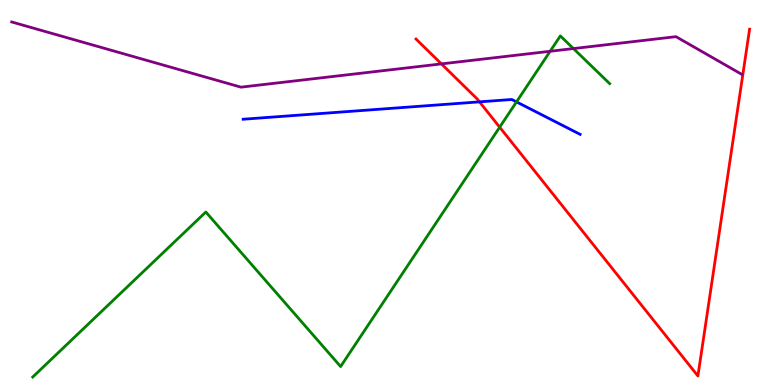[{'lines': ['blue', 'red'], 'intersections': [{'x': 6.19, 'y': 7.35}]}, {'lines': ['green', 'red'], 'intersections': [{'x': 6.45, 'y': 6.7}]}, {'lines': ['purple', 'red'], 'intersections': [{'x': 5.7, 'y': 8.34}]}, {'lines': ['blue', 'green'], 'intersections': [{'x': 6.66, 'y': 7.35}]}, {'lines': ['blue', 'purple'], 'intersections': []}, {'lines': ['green', 'purple'], 'intersections': [{'x': 7.1, 'y': 8.67}, {'x': 7.4, 'y': 8.74}]}]